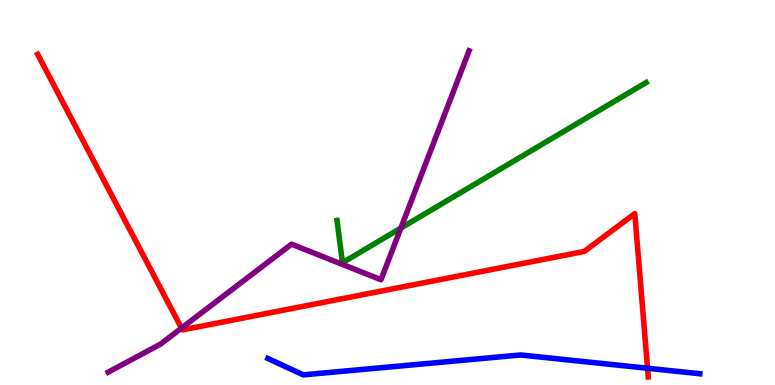[{'lines': ['blue', 'red'], 'intersections': [{'x': 8.36, 'y': 0.435}]}, {'lines': ['green', 'red'], 'intersections': []}, {'lines': ['purple', 'red'], 'intersections': [{'x': 2.34, 'y': 1.48}]}, {'lines': ['blue', 'green'], 'intersections': []}, {'lines': ['blue', 'purple'], 'intersections': []}, {'lines': ['green', 'purple'], 'intersections': [{'x': 5.17, 'y': 4.08}]}]